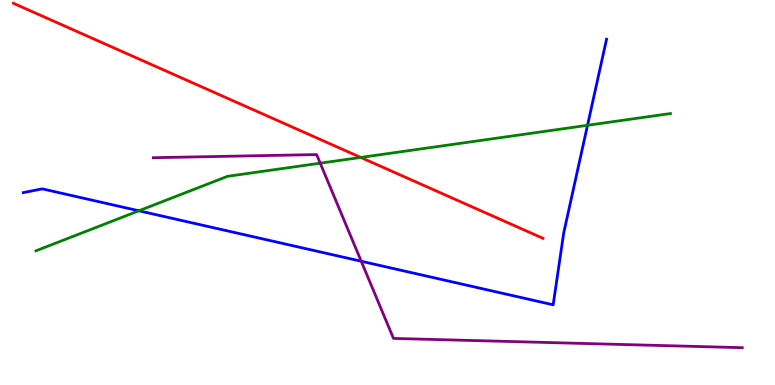[{'lines': ['blue', 'red'], 'intersections': []}, {'lines': ['green', 'red'], 'intersections': [{'x': 4.65, 'y': 5.91}]}, {'lines': ['purple', 'red'], 'intersections': []}, {'lines': ['blue', 'green'], 'intersections': [{'x': 1.79, 'y': 4.53}, {'x': 7.58, 'y': 6.75}]}, {'lines': ['blue', 'purple'], 'intersections': [{'x': 4.66, 'y': 3.21}]}, {'lines': ['green', 'purple'], 'intersections': [{'x': 4.13, 'y': 5.76}]}]